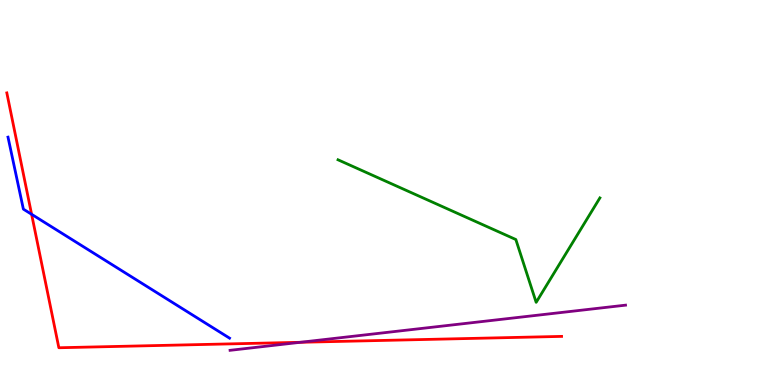[{'lines': ['blue', 'red'], 'intersections': [{'x': 0.408, 'y': 4.43}]}, {'lines': ['green', 'red'], 'intersections': []}, {'lines': ['purple', 'red'], 'intersections': [{'x': 3.88, 'y': 1.11}]}, {'lines': ['blue', 'green'], 'intersections': []}, {'lines': ['blue', 'purple'], 'intersections': []}, {'lines': ['green', 'purple'], 'intersections': []}]